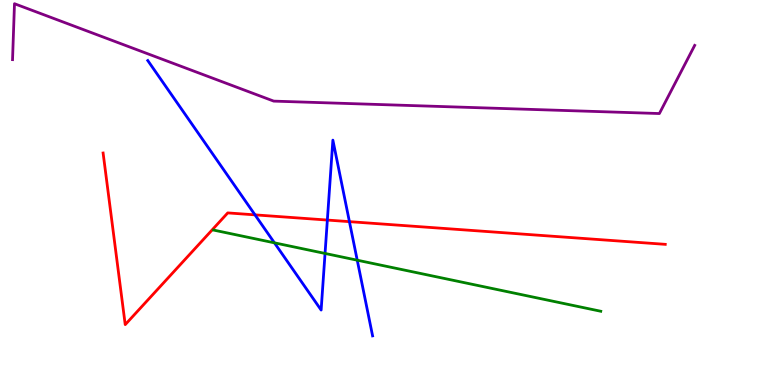[{'lines': ['blue', 'red'], 'intersections': [{'x': 3.29, 'y': 4.42}, {'x': 4.22, 'y': 4.28}, {'x': 4.51, 'y': 4.24}]}, {'lines': ['green', 'red'], 'intersections': []}, {'lines': ['purple', 'red'], 'intersections': []}, {'lines': ['blue', 'green'], 'intersections': [{'x': 3.54, 'y': 3.69}, {'x': 4.19, 'y': 3.42}, {'x': 4.61, 'y': 3.24}]}, {'lines': ['blue', 'purple'], 'intersections': []}, {'lines': ['green', 'purple'], 'intersections': []}]